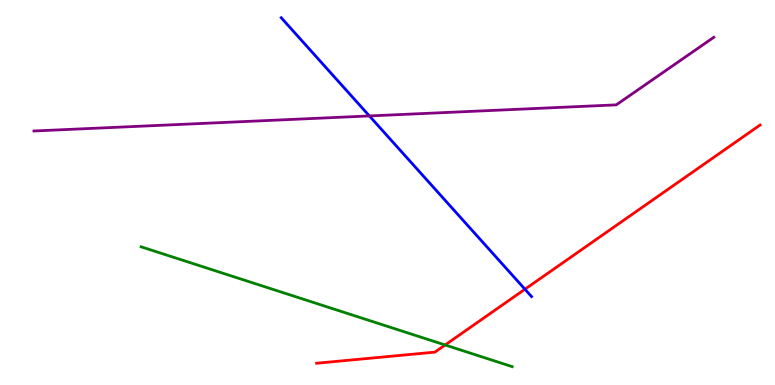[{'lines': ['blue', 'red'], 'intersections': [{'x': 6.77, 'y': 2.49}]}, {'lines': ['green', 'red'], 'intersections': [{'x': 5.74, 'y': 1.04}]}, {'lines': ['purple', 'red'], 'intersections': []}, {'lines': ['blue', 'green'], 'intersections': []}, {'lines': ['blue', 'purple'], 'intersections': [{'x': 4.77, 'y': 6.99}]}, {'lines': ['green', 'purple'], 'intersections': []}]